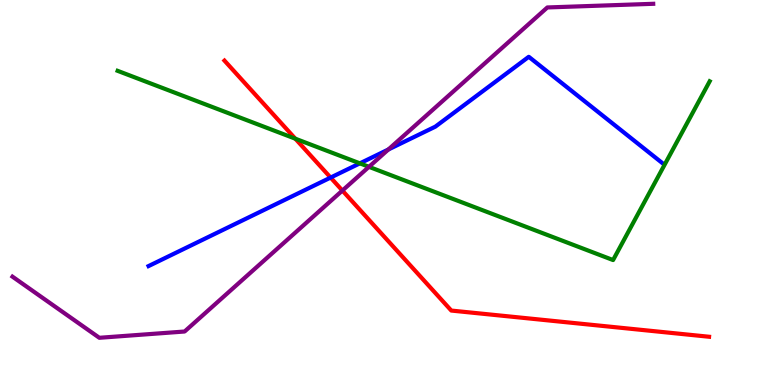[{'lines': ['blue', 'red'], 'intersections': [{'x': 4.27, 'y': 5.39}]}, {'lines': ['green', 'red'], 'intersections': [{'x': 3.81, 'y': 6.4}]}, {'lines': ['purple', 'red'], 'intersections': [{'x': 4.42, 'y': 5.05}]}, {'lines': ['blue', 'green'], 'intersections': [{'x': 4.64, 'y': 5.76}]}, {'lines': ['blue', 'purple'], 'intersections': [{'x': 5.01, 'y': 6.12}]}, {'lines': ['green', 'purple'], 'intersections': [{'x': 4.76, 'y': 5.67}]}]